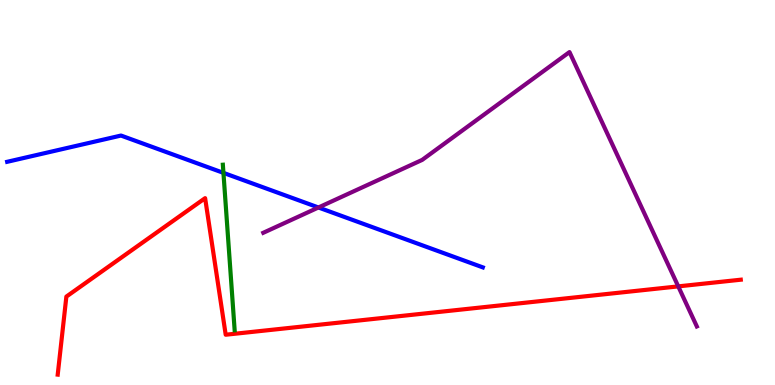[{'lines': ['blue', 'red'], 'intersections': []}, {'lines': ['green', 'red'], 'intersections': []}, {'lines': ['purple', 'red'], 'intersections': [{'x': 8.75, 'y': 2.56}]}, {'lines': ['blue', 'green'], 'intersections': [{'x': 2.88, 'y': 5.51}]}, {'lines': ['blue', 'purple'], 'intersections': [{'x': 4.11, 'y': 4.61}]}, {'lines': ['green', 'purple'], 'intersections': []}]